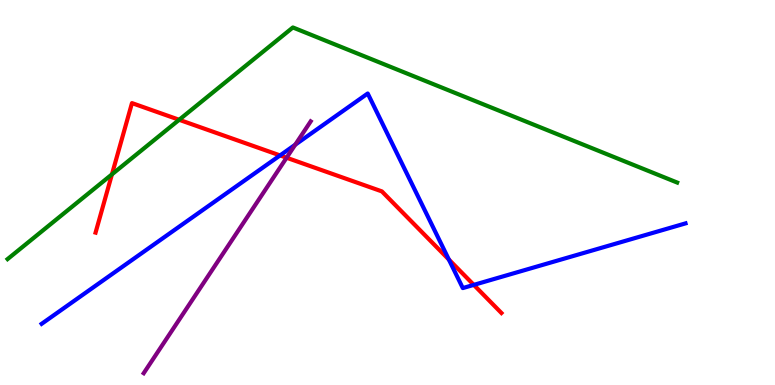[{'lines': ['blue', 'red'], 'intersections': [{'x': 3.61, 'y': 5.96}, {'x': 5.79, 'y': 3.26}, {'x': 6.11, 'y': 2.6}]}, {'lines': ['green', 'red'], 'intersections': [{'x': 1.44, 'y': 5.47}, {'x': 2.31, 'y': 6.89}]}, {'lines': ['purple', 'red'], 'intersections': [{'x': 3.7, 'y': 5.9}]}, {'lines': ['blue', 'green'], 'intersections': []}, {'lines': ['blue', 'purple'], 'intersections': [{'x': 3.81, 'y': 6.24}]}, {'lines': ['green', 'purple'], 'intersections': []}]